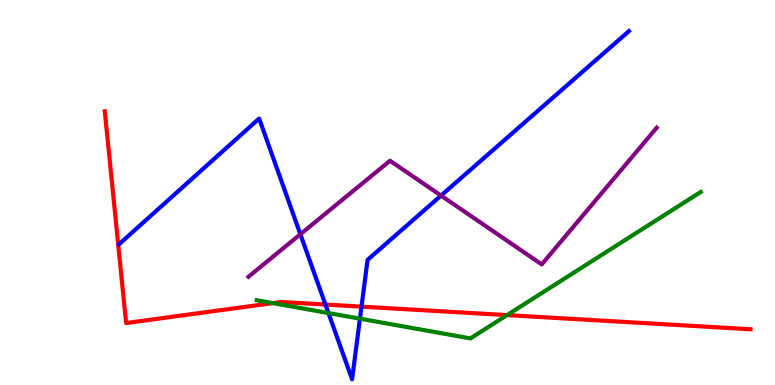[{'lines': ['blue', 'red'], 'intersections': [{'x': 4.2, 'y': 2.09}, {'x': 4.66, 'y': 2.04}]}, {'lines': ['green', 'red'], 'intersections': [{'x': 3.52, 'y': 2.13}, {'x': 6.54, 'y': 1.82}]}, {'lines': ['purple', 'red'], 'intersections': []}, {'lines': ['blue', 'green'], 'intersections': [{'x': 4.24, 'y': 1.87}, {'x': 4.64, 'y': 1.72}]}, {'lines': ['blue', 'purple'], 'intersections': [{'x': 3.88, 'y': 3.92}, {'x': 5.69, 'y': 4.92}]}, {'lines': ['green', 'purple'], 'intersections': []}]